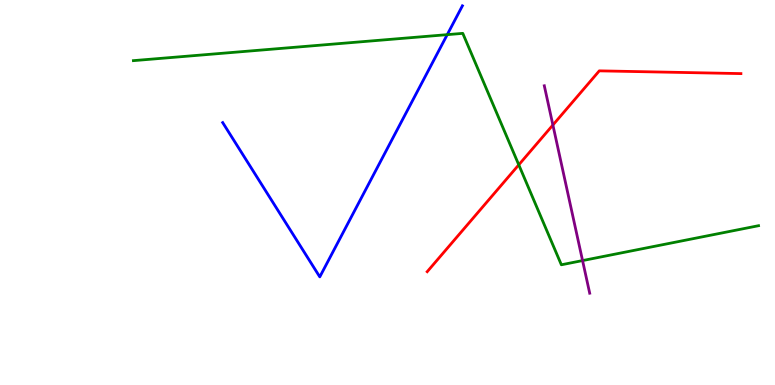[{'lines': ['blue', 'red'], 'intersections': []}, {'lines': ['green', 'red'], 'intersections': [{'x': 6.69, 'y': 5.72}]}, {'lines': ['purple', 'red'], 'intersections': [{'x': 7.13, 'y': 6.75}]}, {'lines': ['blue', 'green'], 'intersections': [{'x': 5.77, 'y': 9.1}]}, {'lines': ['blue', 'purple'], 'intersections': []}, {'lines': ['green', 'purple'], 'intersections': [{'x': 7.52, 'y': 3.23}]}]